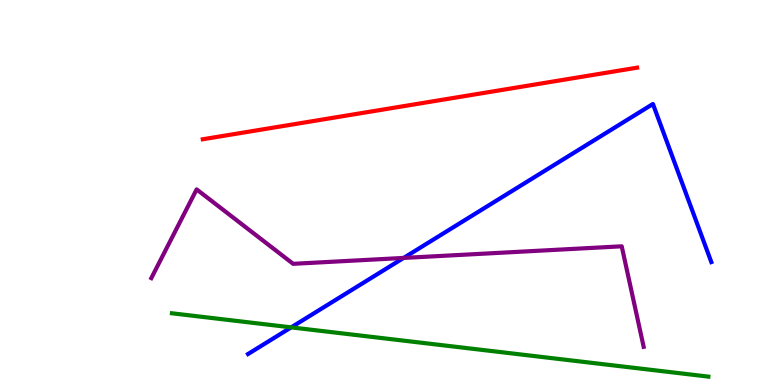[{'lines': ['blue', 'red'], 'intersections': []}, {'lines': ['green', 'red'], 'intersections': []}, {'lines': ['purple', 'red'], 'intersections': []}, {'lines': ['blue', 'green'], 'intersections': [{'x': 3.76, 'y': 1.5}]}, {'lines': ['blue', 'purple'], 'intersections': [{'x': 5.21, 'y': 3.3}]}, {'lines': ['green', 'purple'], 'intersections': []}]